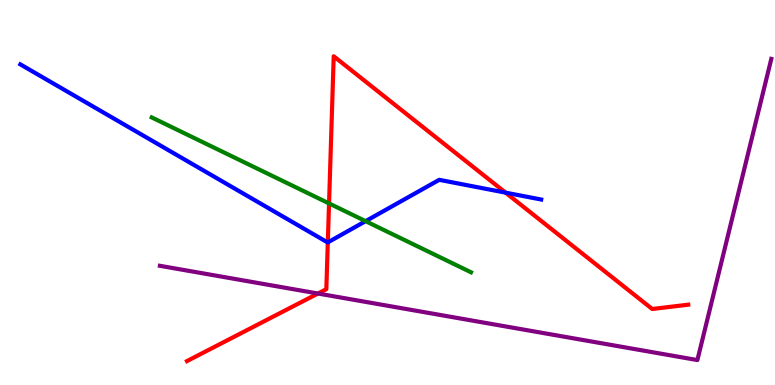[{'lines': ['blue', 'red'], 'intersections': [{'x': 4.23, 'y': 3.7}, {'x': 6.52, 'y': 5.0}]}, {'lines': ['green', 'red'], 'intersections': [{'x': 4.25, 'y': 4.72}]}, {'lines': ['purple', 'red'], 'intersections': [{'x': 4.1, 'y': 2.38}]}, {'lines': ['blue', 'green'], 'intersections': [{'x': 4.72, 'y': 4.26}]}, {'lines': ['blue', 'purple'], 'intersections': []}, {'lines': ['green', 'purple'], 'intersections': []}]